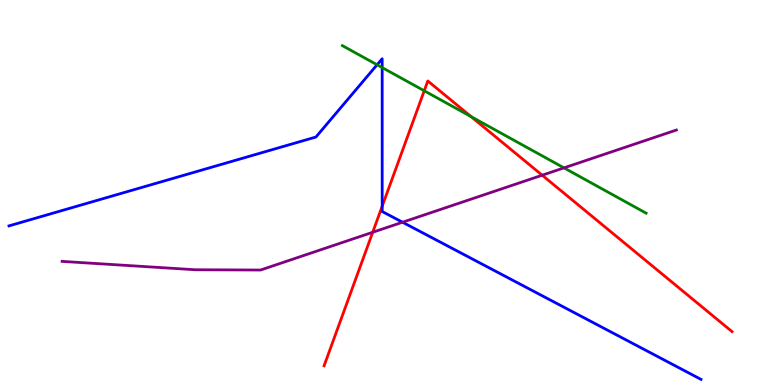[{'lines': ['blue', 'red'], 'intersections': [{'x': 4.93, 'y': 4.64}]}, {'lines': ['green', 'red'], 'intersections': [{'x': 5.47, 'y': 7.64}, {'x': 6.08, 'y': 6.97}]}, {'lines': ['purple', 'red'], 'intersections': [{'x': 4.81, 'y': 3.97}, {'x': 7.0, 'y': 5.45}]}, {'lines': ['blue', 'green'], 'intersections': [{'x': 4.87, 'y': 8.32}, {'x': 4.93, 'y': 8.24}]}, {'lines': ['blue', 'purple'], 'intersections': [{'x': 5.19, 'y': 4.23}]}, {'lines': ['green', 'purple'], 'intersections': [{'x': 7.28, 'y': 5.64}]}]